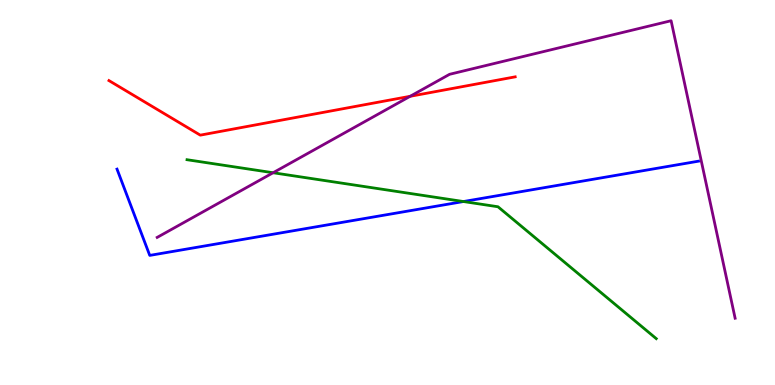[{'lines': ['blue', 'red'], 'intersections': []}, {'lines': ['green', 'red'], 'intersections': []}, {'lines': ['purple', 'red'], 'intersections': [{'x': 5.29, 'y': 7.5}]}, {'lines': ['blue', 'green'], 'intersections': [{'x': 5.98, 'y': 4.77}]}, {'lines': ['blue', 'purple'], 'intersections': []}, {'lines': ['green', 'purple'], 'intersections': [{'x': 3.52, 'y': 5.51}]}]